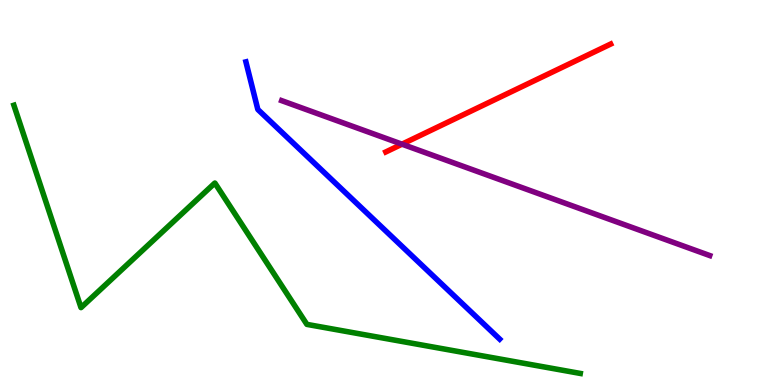[{'lines': ['blue', 'red'], 'intersections': []}, {'lines': ['green', 'red'], 'intersections': []}, {'lines': ['purple', 'red'], 'intersections': [{'x': 5.19, 'y': 6.26}]}, {'lines': ['blue', 'green'], 'intersections': []}, {'lines': ['blue', 'purple'], 'intersections': []}, {'lines': ['green', 'purple'], 'intersections': []}]